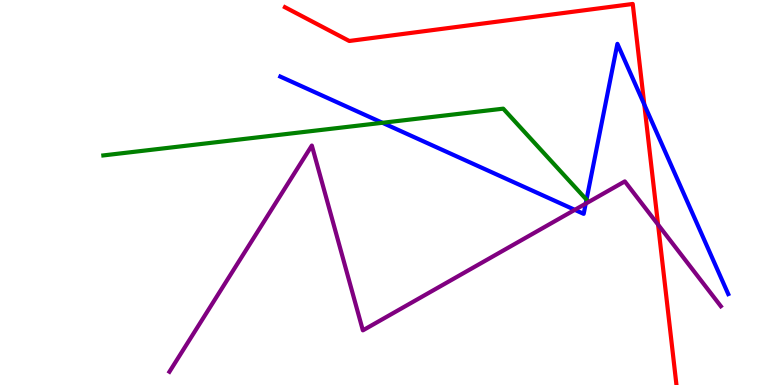[{'lines': ['blue', 'red'], 'intersections': [{'x': 8.31, 'y': 7.29}]}, {'lines': ['green', 'red'], 'intersections': []}, {'lines': ['purple', 'red'], 'intersections': [{'x': 8.49, 'y': 4.17}]}, {'lines': ['blue', 'green'], 'intersections': [{'x': 4.93, 'y': 6.81}, {'x': 7.57, 'y': 4.81}]}, {'lines': ['blue', 'purple'], 'intersections': [{'x': 7.42, 'y': 4.55}, {'x': 7.56, 'y': 4.71}]}, {'lines': ['green', 'purple'], 'intersections': []}]